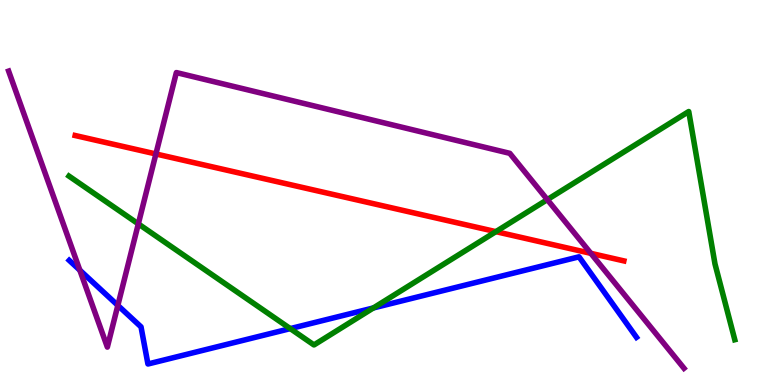[{'lines': ['blue', 'red'], 'intersections': []}, {'lines': ['green', 'red'], 'intersections': [{'x': 6.4, 'y': 3.98}]}, {'lines': ['purple', 'red'], 'intersections': [{'x': 2.01, 'y': 6.0}, {'x': 7.62, 'y': 3.42}]}, {'lines': ['blue', 'green'], 'intersections': [{'x': 3.75, 'y': 1.46}, {'x': 4.82, 'y': 2.0}]}, {'lines': ['blue', 'purple'], 'intersections': [{'x': 1.03, 'y': 2.98}, {'x': 1.52, 'y': 2.07}]}, {'lines': ['green', 'purple'], 'intersections': [{'x': 1.78, 'y': 4.18}, {'x': 7.06, 'y': 4.82}]}]